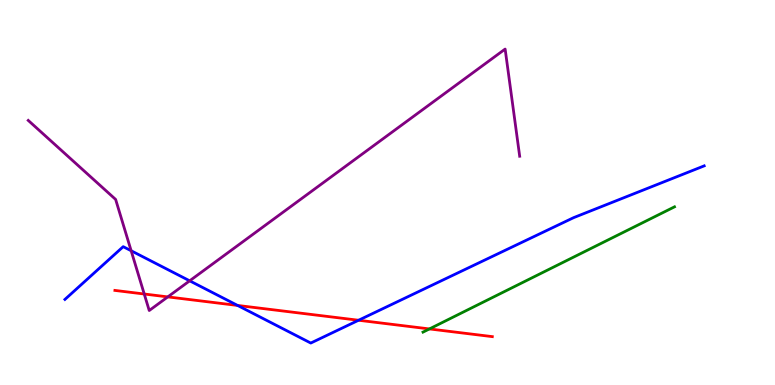[{'lines': ['blue', 'red'], 'intersections': [{'x': 3.07, 'y': 2.07}, {'x': 4.63, 'y': 1.68}]}, {'lines': ['green', 'red'], 'intersections': [{'x': 5.54, 'y': 1.46}]}, {'lines': ['purple', 'red'], 'intersections': [{'x': 1.86, 'y': 2.36}, {'x': 2.17, 'y': 2.29}]}, {'lines': ['blue', 'green'], 'intersections': []}, {'lines': ['blue', 'purple'], 'intersections': [{'x': 1.69, 'y': 3.49}, {'x': 2.45, 'y': 2.71}]}, {'lines': ['green', 'purple'], 'intersections': []}]